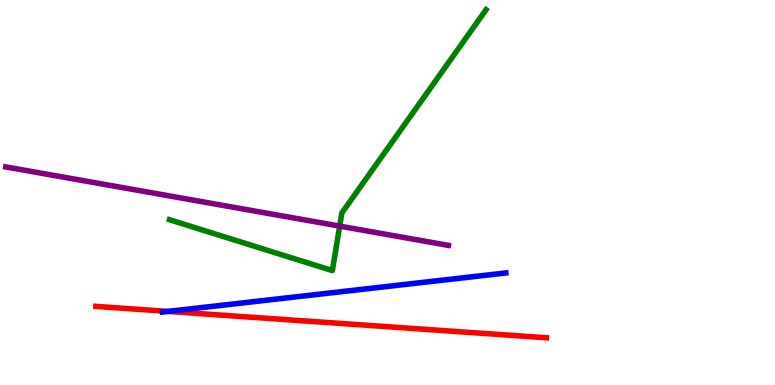[{'lines': ['blue', 'red'], 'intersections': [{'x': 2.17, 'y': 1.91}]}, {'lines': ['green', 'red'], 'intersections': []}, {'lines': ['purple', 'red'], 'intersections': []}, {'lines': ['blue', 'green'], 'intersections': []}, {'lines': ['blue', 'purple'], 'intersections': []}, {'lines': ['green', 'purple'], 'intersections': [{'x': 4.38, 'y': 4.13}]}]